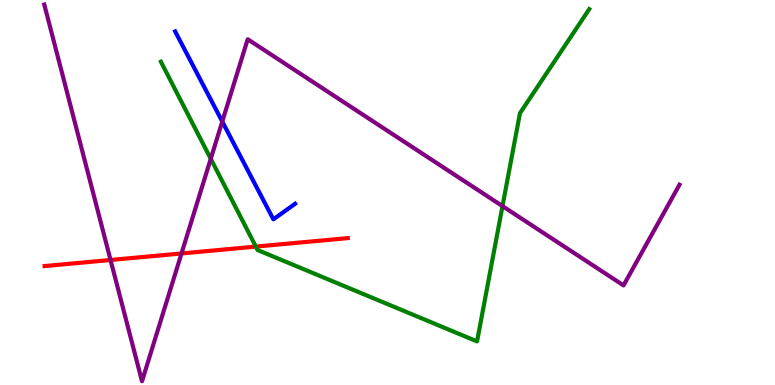[{'lines': ['blue', 'red'], 'intersections': []}, {'lines': ['green', 'red'], 'intersections': [{'x': 3.3, 'y': 3.6}]}, {'lines': ['purple', 'red'], 'intersections': [{'x': 1.43, 'y': 3.25}, {'x': 2.34, 'y': 3.42}]}, {'lines': ['blue', 'green'], 'intersections': []}, {'lines': ['blue', 'purple'], 'intersections': [{'x': 2.87, 'y': 6.84}]}, {'lines': ['green', 'purple'], 'intersections': [{'x': 2.72, 'y': 5.88}, {'x': 6.48, 'y': 4.65}]}]